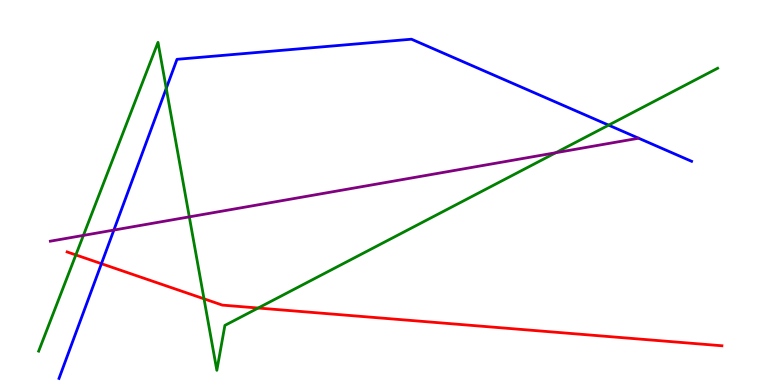[{'lines': ['blue', 'red'], 'intersections': [{'x': 1.31, 'y': 3.15}]}, {'lines': ['green', 'red'], 'intersections': [{'x': 0.979, 'y': 3.38}, {'x': 2.63, 'y': 2.24}, {'x': 3.33, 'y': 2.0}]}, {'lines': ['purple', 'red'], 'intersections': []}, {'lines': ['blue', 'green'], 'intersections': [{'x': 2.15, 'y': 7.7}, {'x': 7.85, 'y': 6.75}]}, {'lines': ['blue', 'purple'], 'intersections': [{'x': 1.47, 'y': 4.02}]}, {'lines': ['green', 'purple'], 'intersections': [{'x': 1.08, 'y': 3.89}, {'x': 2.44, 'y': 4.37}, {'x': 7.17, 'y': 6.03}]}]